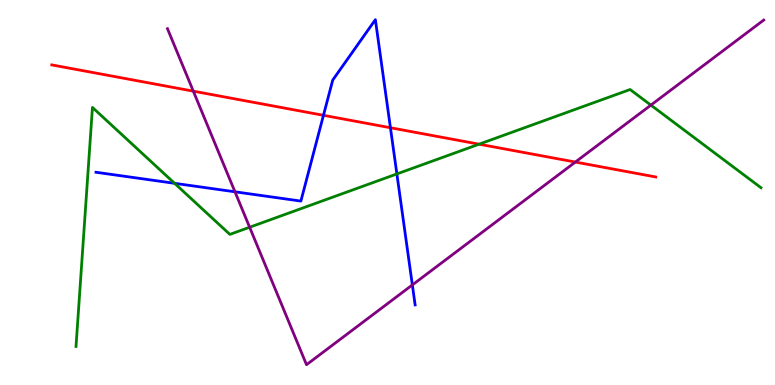[{'lines': ['blue', 'red'], 'intersections': [{'x': 4.17, 'y': 7.0}, {'x': 5.04, 'y': 6.68}]}, {'lines': ['green', 'red'], 'intersections': [{'x': 6.18, 'y': 6.25}]}, {'lines': ['purple', 'red'], 'intersections': [{'x': 2.49, 'y': 7.63}, {'x': 7.42, 'y': 5.79}]}, {'lines': ['blue', 'green'], 'intersections': [{'x': 2.25, 'y': 5.24}, {'x': 5.12, 'y': 5.48}]}, {'lines': ['blue', 'purple'], 'intersections': [{'x': 3.03, 'y': 5.02}, {'x': 5.32, 'y': 2.6}]}, {'lines': ['green', 'purple'], 'intersections': [{'x': 3.22, 'y': 4.1}, {'x': 8.4, 'y': 7.27}]}]